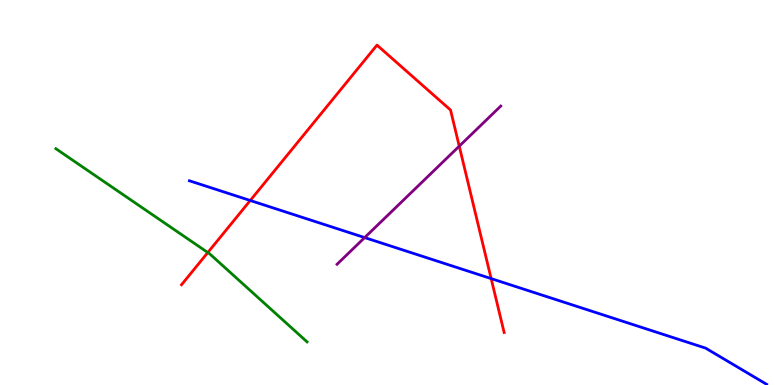[{'lines': ['blue', 'red'], 'intersections': [{'x': 3.23, 'y': 4.79}, {'x': 6.34, 'y': 2.76}]}, {'lines': ['green', 'red'], 'intersections': [{'x': 2.68, 'y': 3.44}]}, {'lines': ['purple', 'red'], 'intersections': [{'x': 5.93, 'y': 6.2}]}, {'lines': ['blue', 'green'], 'intersections': []}, {'lines': ['blue', 'purple'], 'intersections': [{'x': 4.71, 'y': 3.83}]}, {'lines': ['green', 'purple'], 'intersections': []}]